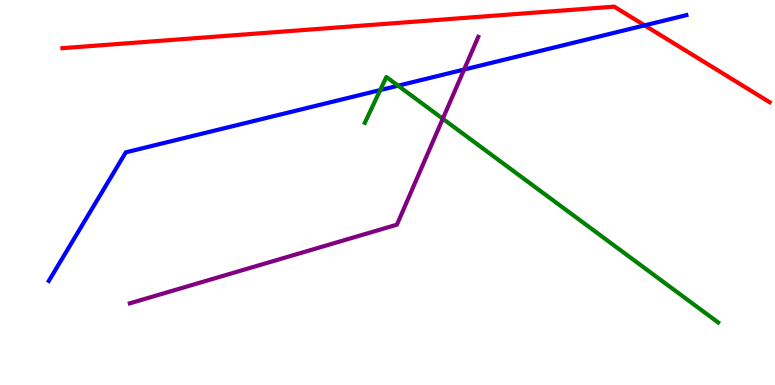[{'lines': ['blue', 'red'], 'intersections': [{'x': 8.32, 'y': 9.34}]}, {'lines': ['green', 'red'], 'intersections': []}, {'lines': ['purple', 'red'], 'intersections': []}, {'lines': ['blue', 'green'], 'intersections': [{'x': 4.91, 'y': 7.66}, {'x': 5.14, 'y': 7.77}]}, {'lines': ['blue', 'purple'], 'intersections': [{'x': 5.99, 'y': 8.19}]}, {'lines': ['green', 'purple'], 'intersections': [{'x': 5.71, 'y': 6.92}]}]